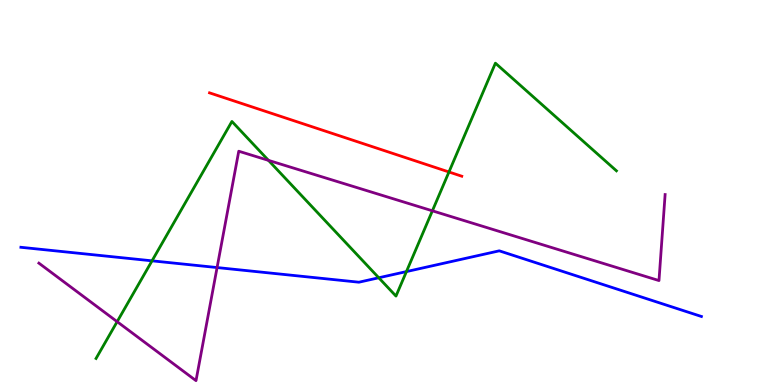[{'lines': ['blue', 'red'], 'intersections': []}, {'lines': ['green', 'red'], 'intersections': [{'x': 5.79, 'y': 5.53}]}, {'lines': ['purple', 'red'], 'intersections': []}, {'lines': ['blue', 'green'], 'intersections': [{'x': 1.96, 'y': 3.23}, {'x': 4.89, 'y': 2.79}, {'x': 5.24, 'y': 2.95}]}, {'lines': ['blue', 'purple'], 'intersections': [{'x': 2.8, 'y': 3.05}]}, {'lines': ['green', 'purple'], 'intersections': [{'x': 1.51, 'y': 1.64}, {'x': 3.46, 'y': 5.83}, {'x': 5.58, 'y': 4.52}]}]